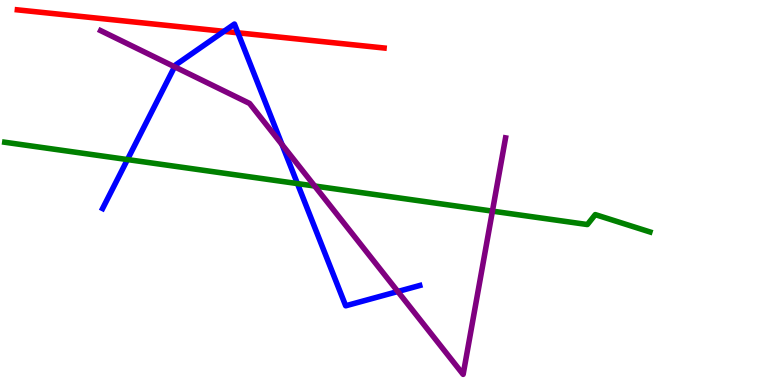[{'lines': ['blue', 'red'], 'intersections': [{'x': 2.89, 'y': 9.19}, {'x': 3.07, 'y': 9.15}]}, {'lines': ['green', 'red'], 'intersections': []}, {'lines': ['purple', 'red'], 'intersections': []}, {'lines': ['blue', 'green'], 'intersections': [{'x': 1.64, 'y': 5.86}, {'x': 3.84, 'y': 5.23}]}, {'lines': ['blue', 'purple'], 'intersections': [{'x': 2.25, 'y': 8.27}, {'x': 3.64, 'y': 6.24}, {'x': 5.13, 'y': 2.43}]}, {'lines': ['green', 'purple'], 'intersections': [{'x': 4.06, 'y': 5.17}, {'x': 6.35, 'y': 4.52}]}]